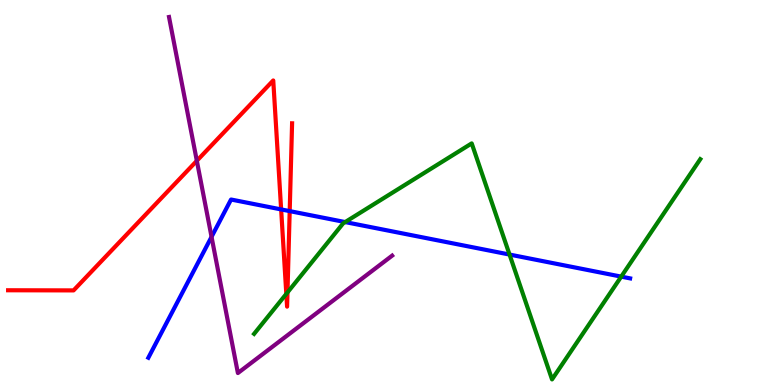[{'lines': ['blue', 'red'], 'intersections': [{'x': 3.63, 'y': 4.56}, {'x': 3.74, 'y': 4.52}]}, {'lines': ['green', 'red'], 'intersections': [{'x': 3.69, 'y': 2.37}, {'x': 3.71, 'y': 2.4}]}, {'lines': ['purple', 'red'], 'intersections': [{'x': 2.54, 'y': 5.82}]}, {'lines': ['blue', 'green'], 'intersections': [{'x': 4.45, 'y': 4.23}, {'x': 6.57, 'y': 3.39}, {'x': 8.02, 'y': 2.81}]}, {'lines': ['blue', 'purple'], 'intersections': [{'x': 2.73, 'y': 3.85}]}, {'lines': ['green', 'purple'], 'intersections': []}]